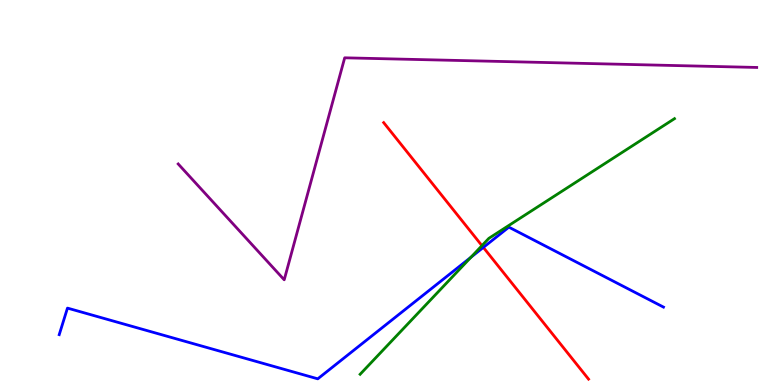[{'lines': ['blue', 'red'], 'intersections': [{'x': 6.24, 'y': 3.57}]}, {'lines': ['green', 'red'], 'intersections': [{'x': 6.22, 'y': 3.62}]}, {'lines': ['purple', 'red'], 'intersections': []}, {'lines': ['blue', 'green'], 'intersections': [{'x': 6.08, 'y': 3.32}]}, {'lines': ['blue', 'purple'], 'intersections': []}, {'lines': ['green', 'purple'], 'intersections': []}]